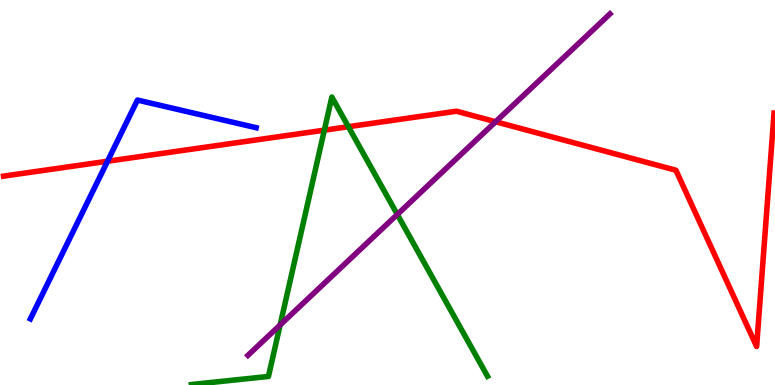[{'lines': ['blue', 'red'], 'intersections': [{'x': 1.39, 'y': 5.81}]}, {'lines': ['green', 'red'], 'intersections': [{'x': 4.19, 'y': 6.62}, {'x': 4.5, 'y': 6.71}]}, {'lines': ['purple', 'red'], 'intersections': [{'x': 6.4, 'y': 6.84}]}, {'lines': ['blue', 'green'], 'intersections': []}, {'lines': ['blue', 'purple'], 'intersections': []}, {'lines': ['green', 'purple'], 'intersections': [{'x': 3.61, 'y': 1.56}, {'x': 5.13, 'y': 4.43}]}]